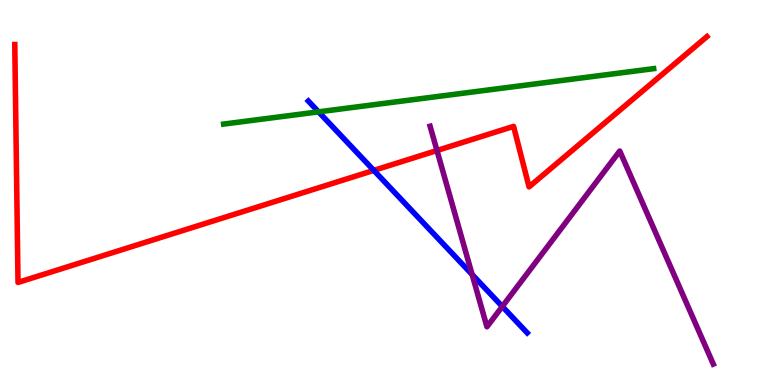[{'lines': ['blue', 'red'], 'intersections': [{'x': 4.82, 'y': 5.57}]}, {'lines': ['green', 'red'], 'intersections': []}, {'lines': ['purple', 'red'], 'intersections': [{'x': 5.64, 'y': 6.09}]}, {'lines': ['blue', 'green'], 'intersections': [{'x': 4.11, 'y': 7.09}]}, {'lines': ['blue', 'purple'], 'intersections': [{'x': 6.09, 'y': 2.87}, {'x': 6.48, 'y': 2.04}]}, {'lines': ['green', 'purple'], 'intersections': []}]